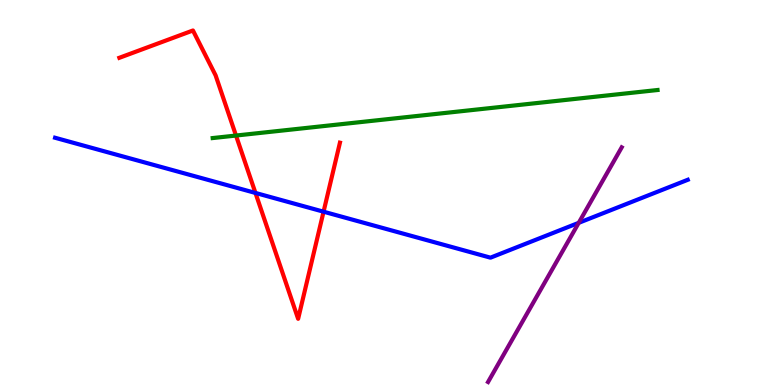[{'lines': ['blue', 'red'], 'intersections': [{'x': 3.3, 'y': 4.99}, {'x': 4.17, 'y': 4.5}]}, {'lines': ['green', 'red'], 'intersections': [{'x': 3.05, 'y': 6.48}]}, {'lines': ['purple', 'red'], 'intersections': []}, {'lines': ['blue', 'green'], 'intersections': []}, {'lines': ['blue', 'purple'], 'intersections': [{'x': 7.47, 'y': 4.21}]}, {'lines': ['green', 'purple'], 'intersections': []}]